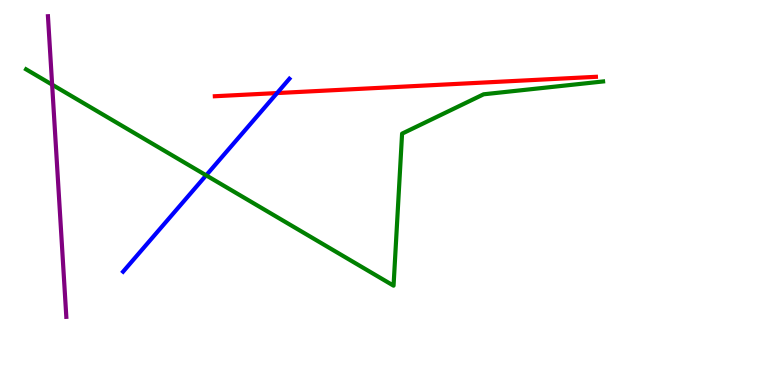[{'lines': ['blue', 'red'], 'intersections': [{'x': 3.58, 'y': 7.58}]}, {'lines': ['green', 'red'], 'intersections': []}, {'lines': ['purple', 'red'], 'intersections': []}, {'lines': ['blue', 'green'], 'intersections': [{'x': 2.66, 'y': 5.45}]}, {'lines': ['blue', 'purple'], 'intersections': []}, {'lines': ['green', 'purple'], 'intersections': [{'x': 0.673, 'y': 7.8}]}]